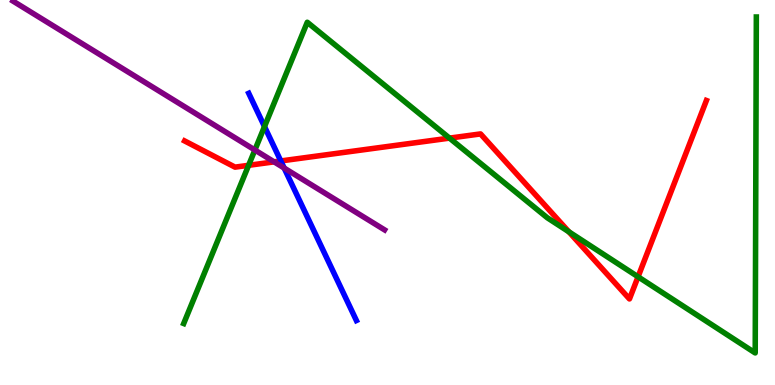[{'lines': ['blue', 'red'], 'intersections': [{'x': 3.62, 'y': 5.82}]}, {'lines': ['green', 'red'], 'intersections': [{'x': 3.21, 'y': 5.71}, {'x': 5.8, 'y': 6.41}, {'x': 7.34, 'y': 3.98}, {'x': 8.23, 'y': 2.81}]}, {'lines': ['purple', 'red'], 'intersections': [{'x': 3.54, 'y': 5.8}]}, {'lines': ['blue', 'green'], 'intersections': [{'x': 3.41, 'y': 6.71}]}, {'lines': ['blue', 'purple'], 'intersections': [{'x': 3.67, 'y': 5.64}]}, {'lines': ['green', 'purple'], 'intersections': [{'x': 3.29, 'y': 6.1}]}]